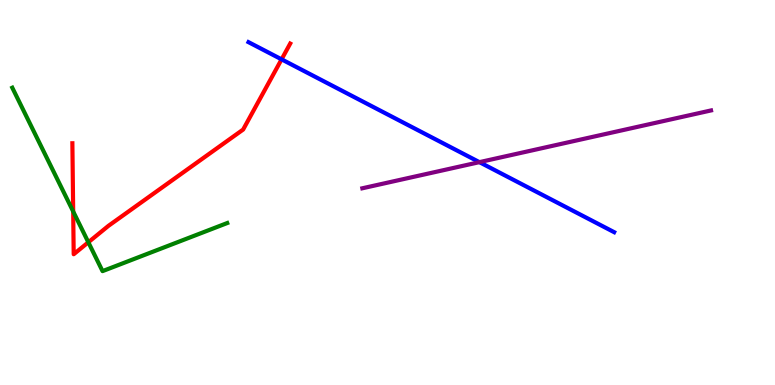[{'lines': ['blue', 'red'], 'intersections': [{'x': 3.63, 'y': 8.46}]}, {'lines': ['green', 'red'], 'intersections': [{'x': 0.944, 'y': 4.51}, {'x': 1.14, 'y': 3.71}]}, {'lines': ['purple', 'red'], 'intersections': []}, {'lines': ['blue', 'green'], 'intersections': []}, {'lines': ['blue', 'purple'], 'intersections': [{'x': 6.19, 'y': 5.79}]}, {'lines': ['green', 'purple'], 'intersections': []}]